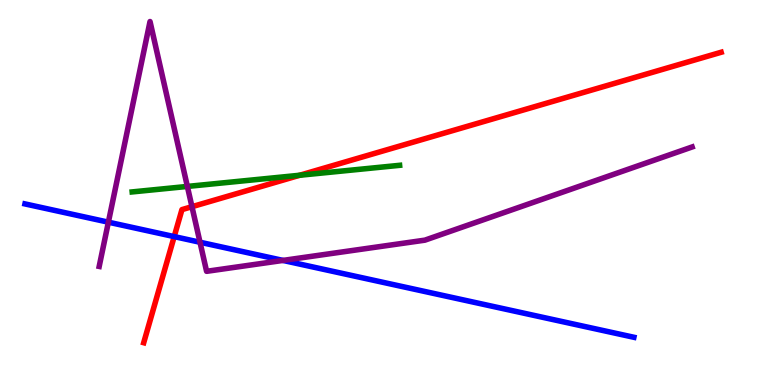[{'lines': ['blue', 'red'], 'intersections': [{'x': 2.25, 'y': 3.85}]}, {'lines': ['green', 'red'], 'intersections': [{'x': 3.87, 'y': 5.45}]}, {'lines': ['purple', 'red'], 'intersections': [{'x': 2.48, 'y': 4.63}]}, {'lines': ['blue', 'green'], 'intersections': []}, {'lines': ['blue', 'purple'], 'intersections': [{'x': 1.4, 'y': 4.23}, {'x': 2.58, 'y': 3.71}, {'x': 3.65, 'y': 3.24}]}, {'lines': ['green', 'purple'], 'intersections': [{'x': 2.42, 'y': 5.16}]}]